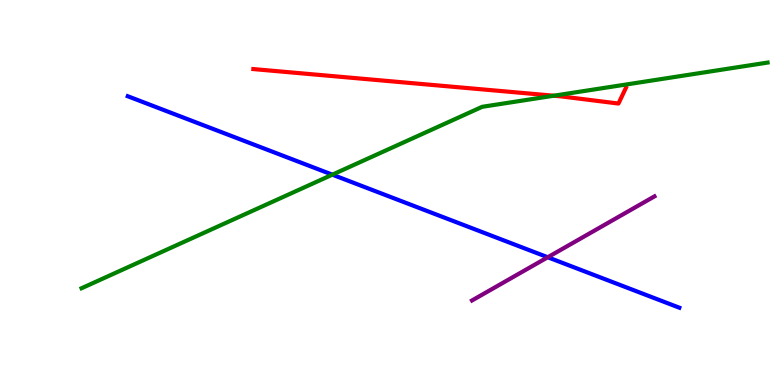[{'lines': ['blue', 'red'], 'intersections': []}, {'lines': ['green', 'red'], 'intersections': [{'x': 7.15, 'y': 7.51}]}, {'lines': ['purple', 'red'], 'intersections': []}, {'lines': ['blue', 'green'], 'intersections': [{'x': 4.29, 'y': 5.46}]}, {'lines': ['blue', 'purple'], 'intersections': [{'x': 7.07, 'y': 3.32}]}, {'lines': ['green', 'purple'], 'intersections': []}]